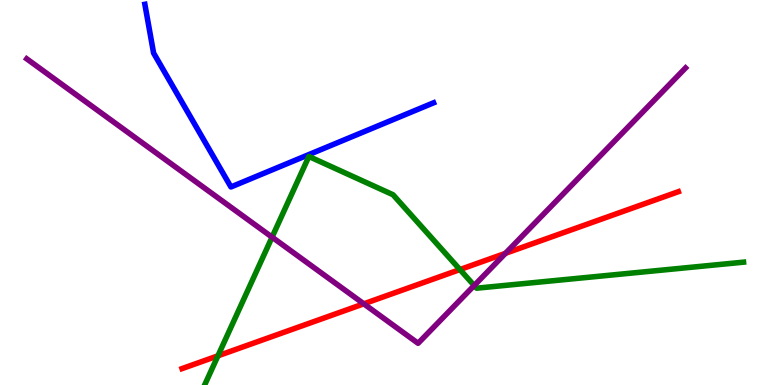[{'lines': ['blue', 'red'], 'intersections': []}, {'lines': ['green', 'red'], 'intersections': [{'x': 2.81, 'y': 0.758}, {'x': 5.93, 'y': 3.0}]}, {'lines': ['purple', 'red'], 'intersections': [{'x': 4.69, 'y': 2.11}, {'x': 6.52, 'y': 3.42}]}, {'lines': ['blue', 'green'], 'intersections': []}, {'lines': ['blue', 'purple'], 'intersections': []}, {'lines': ['green', 'purple'], 'intersections': [{'x': 3.51, 'y': 3.84}, {'x': 6.12, 'y': 2.58}]}]